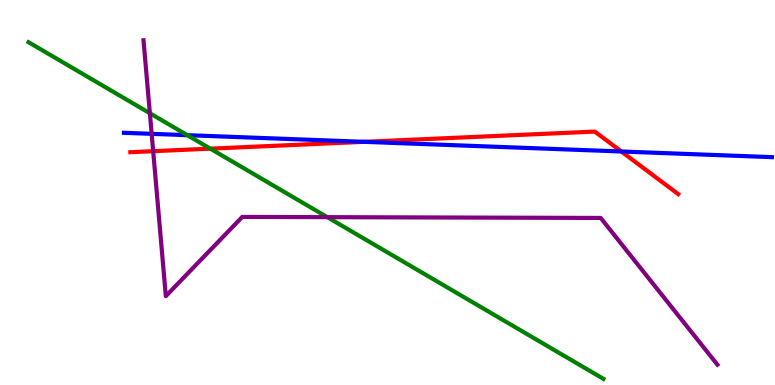[{'lines': ['blue', 'red'], 'intersections': [{'x': 4.7, 'y': 6.32}, {'x': 8.02, 'y': 6.07}]}, {'lines': ['green', 'red'], 'intersections': [{'x': 2.71, 'y': 6.14}]}, {'lines': ['purple', 'red'], 'intersections': [{'x': 1.98, 'y': 6.07}]}, {'lines': ['blue', 'green'], 'intersections': [{'x': 2.42, 'y': 6.49}]}, {'lines': ['blue', 'purple'], 'intersections': [{'x': 1.96, 'y': 6.52}]}, {'lines': ['green', 'purple'], 'intersections': [{'x': 1.93, 'y': 7.06}, {'x': 4.22, 'y': 4.36}]}]